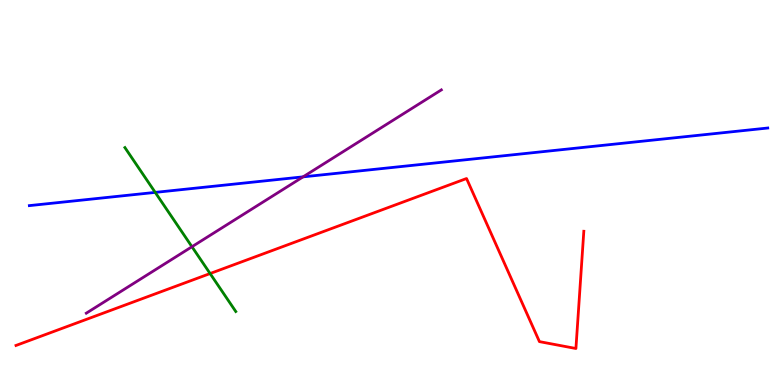[{'lines': ['blue', 'red'], 'intersections': []}, {'lines': ['green', 'red'], 'intersections': [{'x': 2.71, 'y': 2.89}]}, {'lines': ['purple', 'red'], 'intersections': []}, {'lines': ['blue', 'green'], 'intersections': [{'x': 2.0, 'y': 5.0}]}, {'lines': ['blue', 'purple'], 'intersections': [{'x': 3.91, 'y': 5.41}]}, {'lines': ['green', 'purple'], 'intersections': [{'x': 2.48, 'y': 3.59}]}]